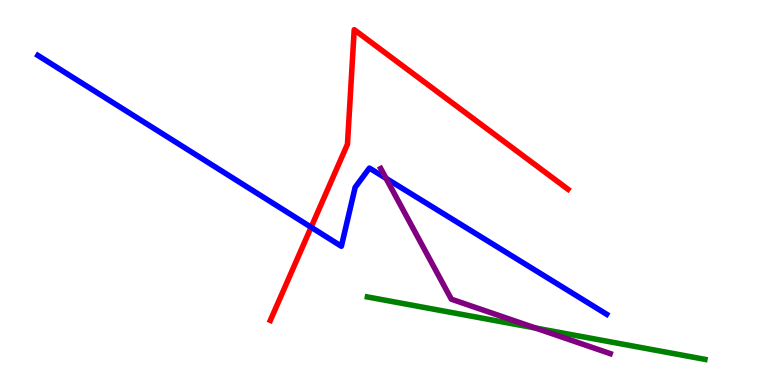[{'lines': ['blue', 'red'], 'intersections': [{'x': 4.01, 'y': 4.1}]}, {'lines': ['green', 'red'], 'intersections': []}, {'lines': ['purple', 'red'], 'intersections': []}, {'lines': ['blue', 'green'], 'intersections': []}, {'lines': ['blue', 'purple'], 'intersections': [{'x': 4.98, 'y': 5.37}]}, {'lines': ['green', 'purple'], 'intersections': [{'x': 6.91, 'y': 1.48}]}]